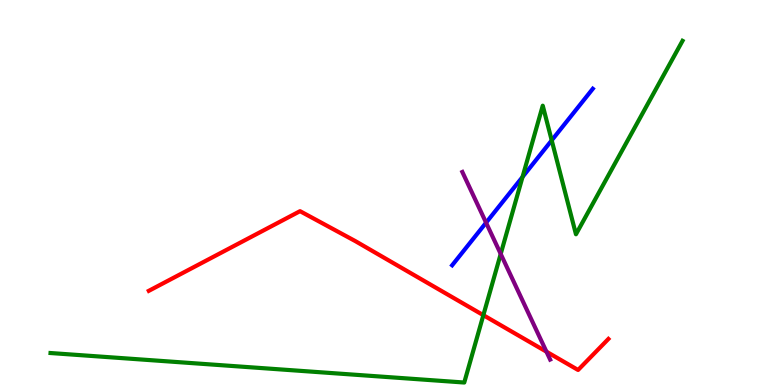[{'lines': ['blue', 'red'], 'intersections': []}, {'lines': ['green', 'red'], 'intersections': [{'x': 6.24, 'y': 1.81}]}, {'lines': ['purple', 'red'], 'intersections': [{'x': 7.05, 'y': 0.866}]}, {'lines': ['blue', 'green'], 'intersections': [{'x': 6.74, 'y': 5.4}, {'x': 7.12, 'y': 6.35}]}, {'lines': ['blue', 'purple'], 'intersections': [{'x': 6.27, 'y': 4.22}]}, {'lines': ['green', 'purple'], 'intersections': [{'x': 6.46, 'y': 3.4}]}]